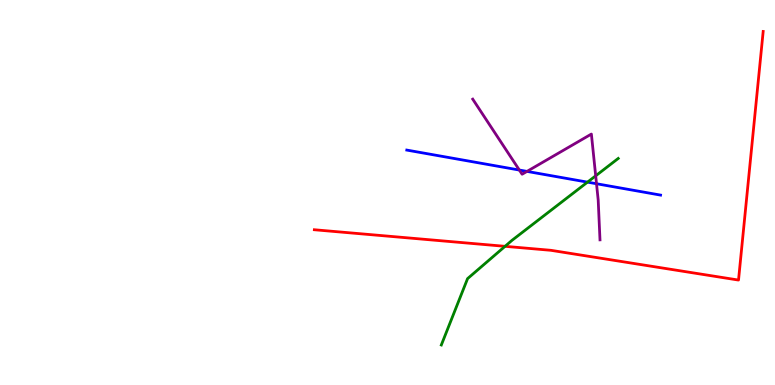[{'lines': ['blue', 'red'], 'intersections': []}, {'lines': ['green', 'red'], 'intersections': [{'x': 6.52, 'y': 3.6}]}, {'lines': ['purple', 'red'], 'intersections': []}, {'lines': ['blue', 'green'], 'intersections': [{'x': 7.58, 'y': 5.27}]}, {'lines': ['blue', 'purple'], 'intersections': [{'x': 6.7, 'y': 5.58}, {'x': 6.8, 'y': 5.55}, {'x': 7.7, 'y': 5.23}]}, {'lines': ['green', 'purple'], 'intersections': [{'x': 7.69, 'y': 5.43}]}]